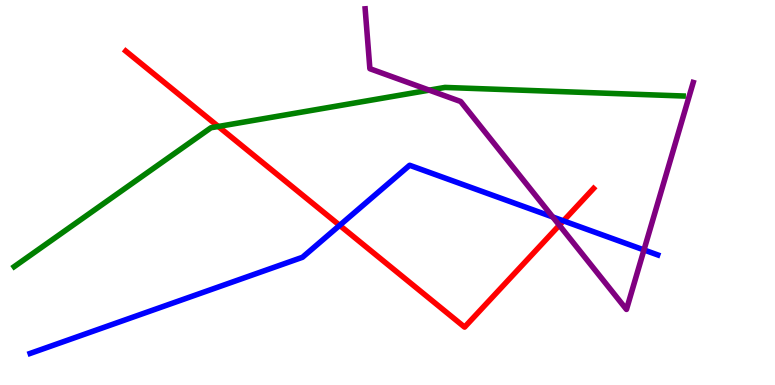[{'lines': ['blue', 'red'], 'intersections': [{'x': 4.38, 'y': 4.15}, {'x': 7.27, 'y': 4.26}]}, {'lines': ['green', 'red'], 'intersections': [{'x': 2.82, 'y': 6.71}]}, {'lines': ['purple', 'red'], 'intersections': [{'x': 7.22, 'y': 4.15}]}, {'lines': ['blue', 'green'], 'intersections': []}, {'lines': ['blue', 'purple'], 'intersections': [{'x': 7.13, 'y': 4.36}, {'x': 8.31, 'y': 3.51}]}, {'lines': ['green', 'purple'], 'intersections': [{'x': 5.54, 'y': 7.66}]}]